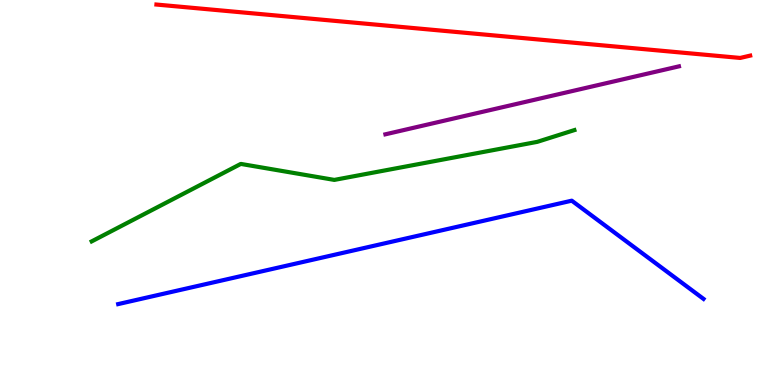[{'lines': ['blue', 'red'], 'intersections': []}, {'lines': ['green', 'red'], 'intersections': []}, {'lines': ['purple', 'red'], 'intersections': []}, {'lines': ['blue', 'green'], 'intersections': []}, {'lines': ['blue', 'purple'], 'intersections': []}, {'lines': ['green', 'purple'], 'intersections': []}]